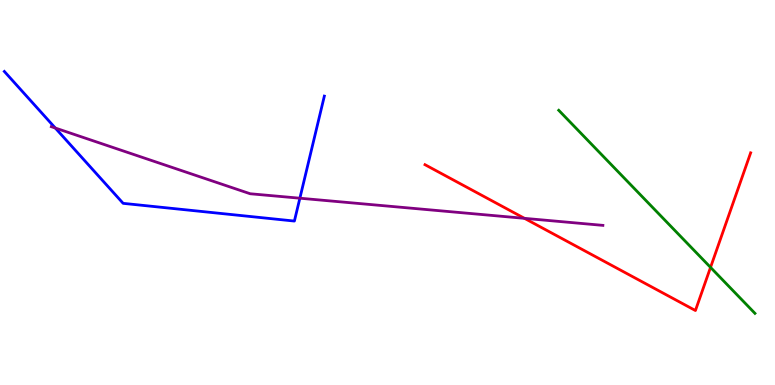[{'lines': ['blue', 'red'], 'intersections': []}, {'lines': ['green', 'red'], 'intersections': [{'x': 9.17, 'y': 3.06}]}, {'lines': ['purple', 'red'], 'intersections': [{'x': 6.77, 'y': 4.33}]}, {'lines': ['blue', 'green'], 'intersections': []}, {'lines': ['blue', 'purple'], 'intersections': [{'x': 0.714, 'y': 6.67}, {'x': 3.87, 'y': 4.85}]}, {'lines': ['green', 'purple'], 'intersections': []}]